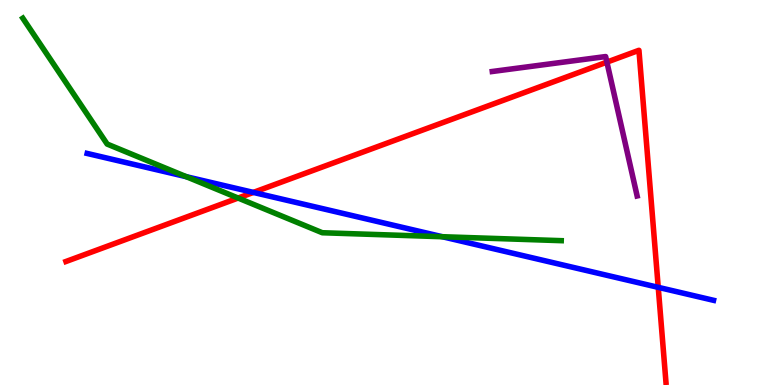[{'lines': ['blue', 'red'], 'intersections': [{'x': 3.27, 'y': 5.0}, {'x': 8.49, 'y': 2.54}]}, {'lines': ['green', 'red'], 'intersections': [{'x': 3.07, 'y': 4.86}]}, {'lines': ['purple', 'red'], 'intersections': [{'x': 7.83, 'y': 8.39}]}, {'lines': ['blue', 'green'], 'intersections': [{'x': 2.4, 'y': 5.41}, {'x': 5.71, 'y': 3.85}]}, {'lines': ['blue', 'purple'], 'intersections': []}, {'lines': ['green', 'purple'], 'intersections': []}]